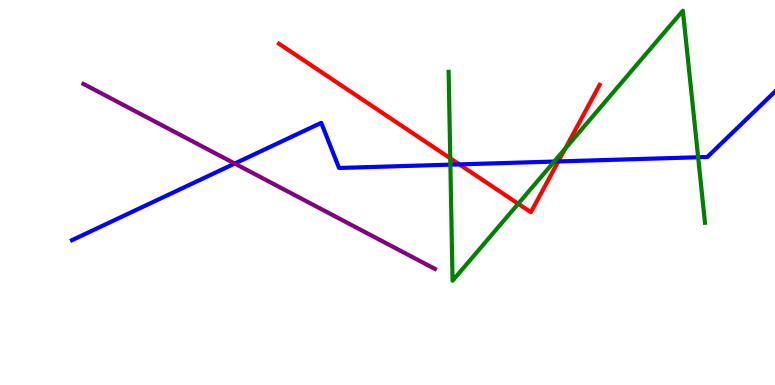[{'lines': ['blue', 'red'], 'intersections': [{'x': 5.93, 'y': 5.73}, {'x': 7.2, 'y': 5.81}]}, {'lines': ['green', 'red'], 'intersections': [{'x': 5.81, 'y': 5.89}, {'x': 6.69, 'y': 4.71}, {'x': 7.29, 'y': 6.14}]}, {'lines': ['purple', 'red'], 'intersections': []}, {'lines': ['blue', 'green'], 'intersections': [{'x': 5.81, 'y': 5.72}, {'x': 7.15, 'y': 5.8}, {'x': 9.01, 'y': 5.92}]}, {'lines': ['blue', 'purple'], 'intersections': [{'x': 3.03, 'y': 5.75}]}, {'lines': ['green', 'purple'], 'intersections': []}]